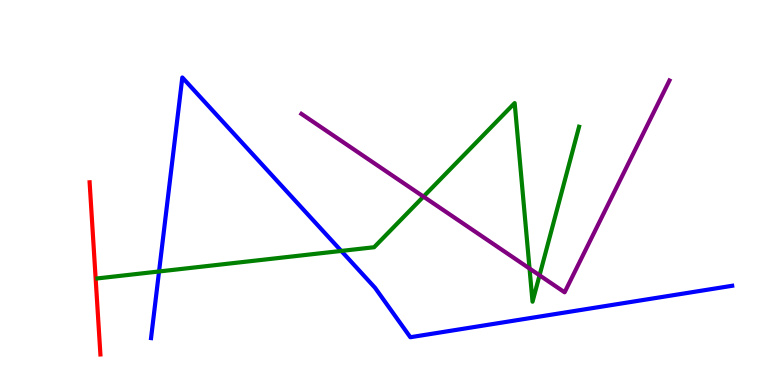[{'lines': ['blue', 'red'], 'intersections': []}, {'lines': ['green', 'red'], 'intersections': []}, {'lines': ['purple', 'red'], 'intersections': []}, {'lines': ['blue', 'green'], 'intersections': [{'x': 2.05, 'y': 2.95}, {'x': 4.4, 'y': 3.48}]}, {'lines': ['blue', 'purple'], 'intersections': []}, {'lines': ['green', 'purple'], 'intersections': [{'x': 5.46, 'y': 4.89}, {'x': 6.83, 'y': 3.03}, {'x': 6.96, 'y': 2.85}]}]